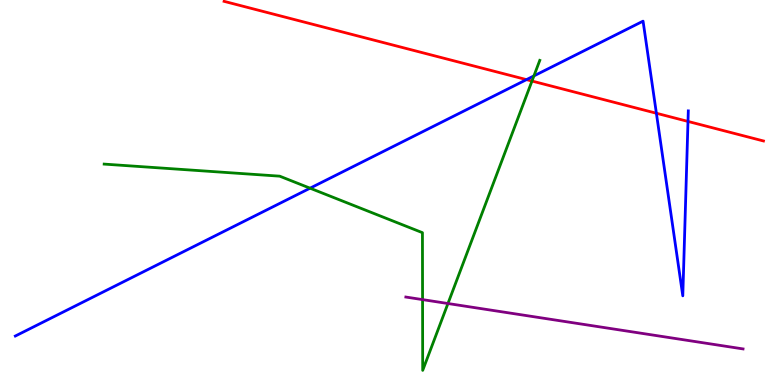[{'lines': ['blue', 'red'], 'intersections': [{'x': 6.79, 'y': 7.93}, {'x': 8.47, 'y': 7.06}, {'x': 8.88, 'y': 6.85}]}, {'lines': ['green', 'red'], 'intersections': [{'x': 6.86, 'y': 7.9}]}, {'lines': ['purple', 'red'], 'intersections': []}, {'lines': ['blue', 'green'], 'intersections': [{'x': 4.0, 'y': 5.11}, {'x': 6.89, 'y': 8.03}]}, {'lines': ['blue', 'purple'], 'intersections': []}, {'lines': ['green', 'purple'], 'intersections': [{'x': 5.45, 'y': 2.22}, {'x': 5.78, 'y': 2.12}]}]